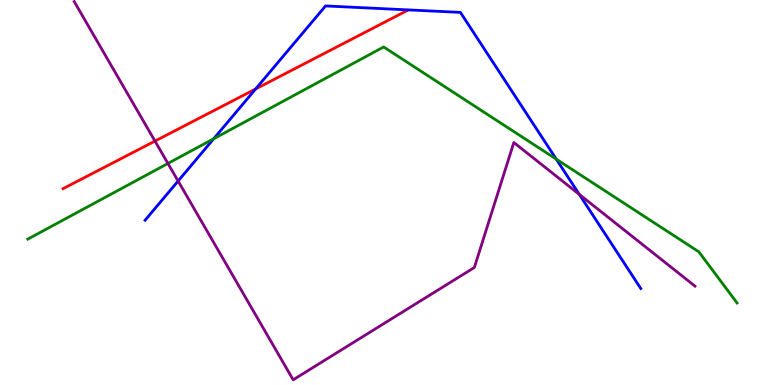[{'lines': ['blue', 'red'], 'intersections': [{'x': 3.3, 'y': 7.69}]}, {'lines': ['green', 'red'], 'intersections': []}, {'lines': ['purple', 'red'], 'intersections': [{'x': 2.0, 'y': 6.34}]}, {'lines': ['blue', 'green'], 'intersections': [{'x': 2.76, 'y': 6.4}, {'x': 7.18, 'y': 5.87}]}, {'lines': ['blue', 'purple'], 'intersections': [{'x': 2.3, 'y': 5.3}, {'x': 7.48, 'y': 4.95}]}, {'lines': ['green', 'purple'], 'intersections': [{'x': 2.17, 'y': 5.75}]}]